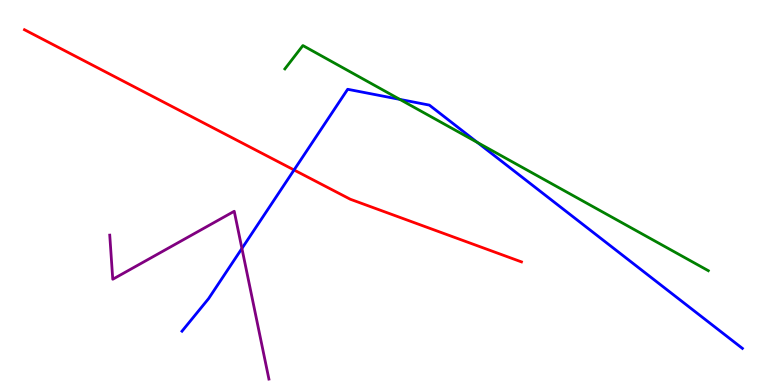[{'lines': ['blue', 'red'], 'intersections': [{'x': 3.79, 'y': 5.59}]}, {'lines': ['green', 'red'], 'intersections': []}, {'lines': ['purple', 'red'], 'intersections': []}, {'lines': ['blue', 'green'], 'intersections': [{'x': 5.16, 'y': 7.42}, {'x': 6.16, 'y': 6.3}]}, {'lines': ['blue', 'purple'], 'intersections': [{'x': 3.12, 'y': 3.55}]}, {'lines': ['green', 'purple'], 'intersections': []}]